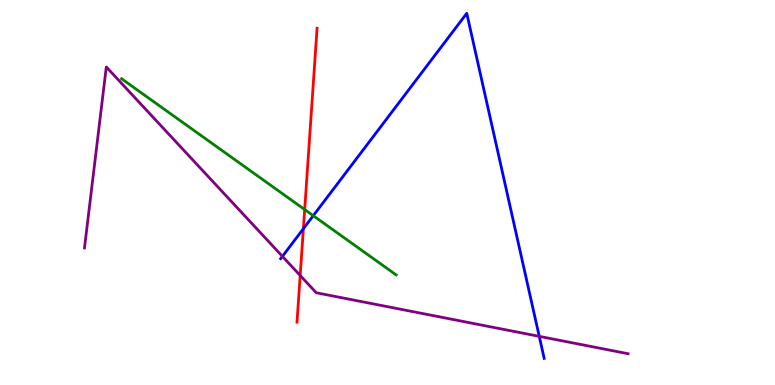[{'lines': ['blue', 'red'], 'intersections': [{'x': 3.91, 'y': 4.06}]}, {'lines': ['green', 'red'], 'intersections': [{'x': 3.93, 'y': 4.56}]}, {'lines': ['purple', 'red'], 'intersections': [{'x': 3.87, 'y': 2.85}]}, {'lines': ['blue', 'green'], 'intersections': [{'x': 4.04, 'y': 4.4}]}, {'lines': ['blue', 'purple'], 'intersections': [{'x': 3.64, 'y': 3.34}, {'x': 6.96, 'y': 1.26}]}, {'lines': ['green', 'purple'], 'intersections': []}]